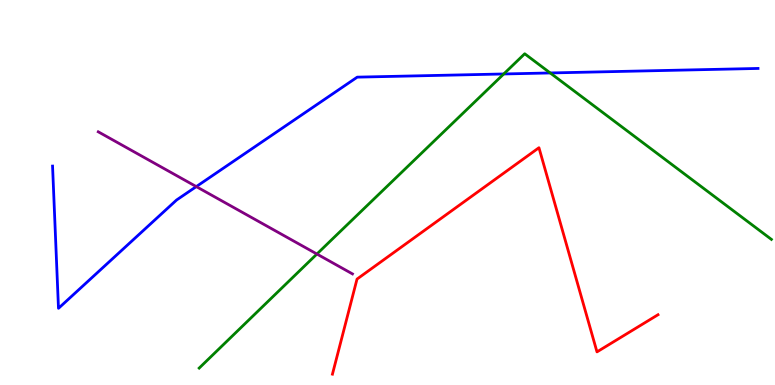[{'lines': ['blue', 'red'], 'intersections': []}, {'lines': ['green', 'red'], 'intersections': []}, {'lines': ['purple', 'red'], 'intersections': []}, {'lines': ['blue', 'green'], 'intersections': [{'x': 6.5, 'y': 8.08}, {'x': 7.1, 'y': 8.11}]}, {'lines': ['blue', 'purple'], 'intersections': [{'x': 2.53, 'y': 5.15}]}, {'lines': ['green', 'purple'], 'intersections': [{'x': 4.09, 'y': 3.4}]}]